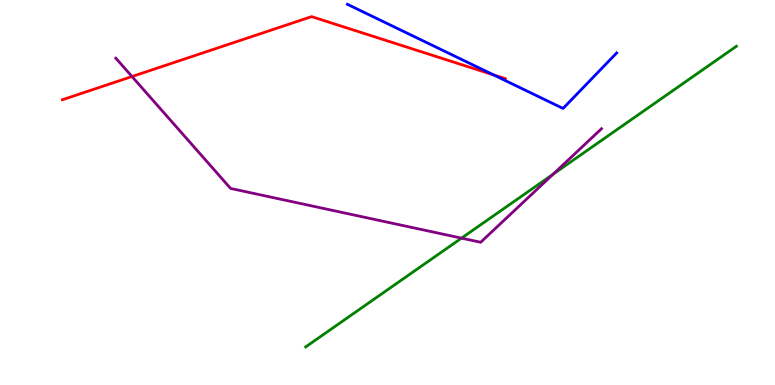[{'lines': ['blue', 'red'], 'intersections': [{'x': 6.37, 'y': 8.05}]}, {'lines': ['green', 'red'], 'intersections': []}, {'lines': ['purple', 'red'], 'intersections': [{'x': 1.7, 'y': 8.01}]}, {'lines': ['blue', 'green'], 'intersections': []}, {'lines': ['blue', 'purple'], 'intersections': []}, {'lines': ['green', 'purple'], 'intersections': [{'x': 5.96, 'y': 3.81}, {'x': 7.14, 'y': 5.47}]}]